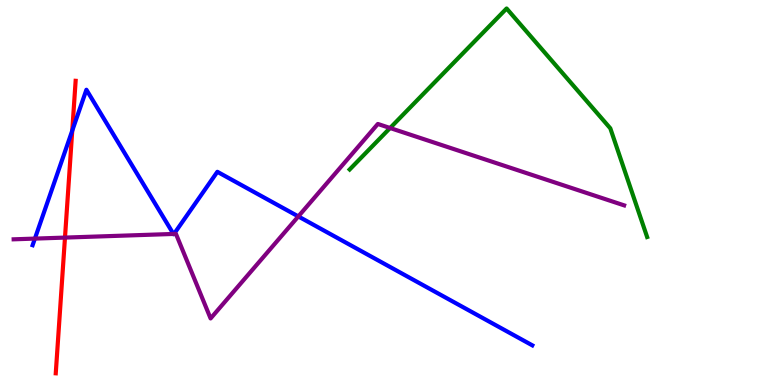[{'lines': ['blue', 'red'], 'intersections': [{'x': 0.932, 'y': 6.61}]}, {'lines': ['green', 'red'], 'intersections': []}, {'lines': ['purple', 'red'], 'intersections': [{'x': 0.838, 'y': 3.83}]}, {'lines': ['blue', 'green'], 'intersections': []}, {'lines': ['blue', 'purple'], 'intersections': [{'x': 0.45, 'y': 3.8}, {'x': 2.24, 'y': 3.92}, {'x': 2.25, 'y': 3.92}, {'x': 3.85, 'y': 4.38}]}, {'lines': ['green', 'purple'], 'intersections': [{'x': 5.03, 'y': 6.68}]}]